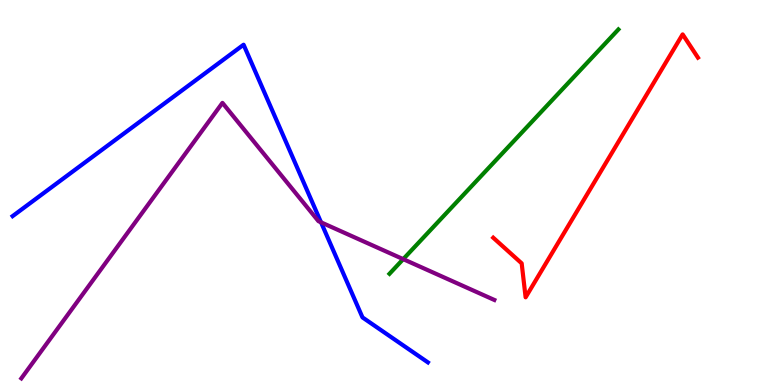[{'lines': ['blue', 'red'], 'intersections': []}, {'lines': ['green', 'red'], 'intersections': []}, {'lines': ['purple', 'red'], 'intersections': []}, {'lines': ['blue', 'green'], 'intersections': []}, {'lines': ['blue', 'purple'], 'intersections': [{'x': 4.14, 'y': 4.23}]}, {'lines': ['green', 'purple'], 'intersections': [{'x': 5.2, 'y': 3.27}]}]